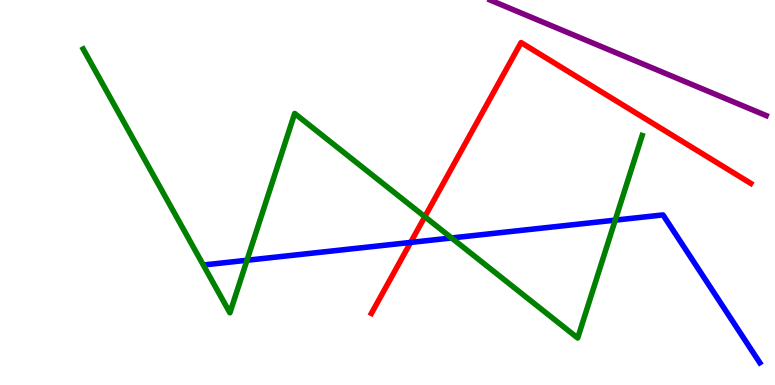[{'lines': ['blue', 'red'], 'intersections': [{'x': 5.3, 'y': 3.7}]}, {'lines': ['green', 'red'], 'intersections': [{'x': 5.48, 'y': 4.37}]}, {'lines': ['purple', 'red'], 'intersections': []}, {'lines': ['blue', 'green'], 'intersections': [{'x': 3.19, 'y': 3.24}, {'x': 5.83, 'y': 3.82}, {'x': 7.94, 'y': 4.28}]}, {'lines': ['blue', 'purple'], 'intersections': []}, {'lines': ['green', 'purple'], 'intersections': []}]